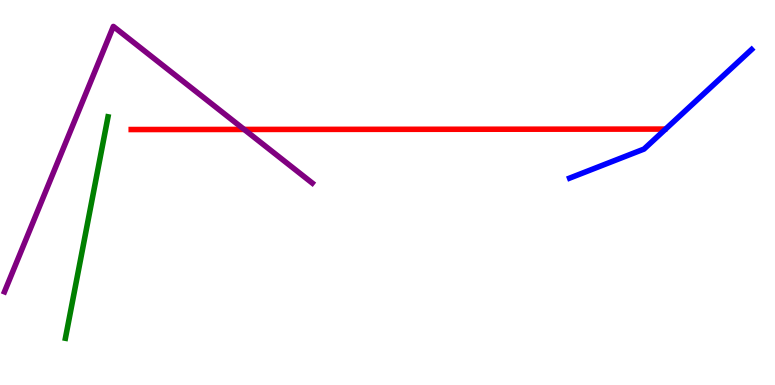[{'lines': ['blue', 'red'], 'intersections': []}, {'lines': ['green', 'red'], 'intersections': []}, {'lines': ['purple', 'red'], 'intersections': [{'x': 3.15, 'y': 6.64}]}, {'lines': ['blue', 'green'], 'intersections': []}, {'lines': ['blue', 'purple'], 'intersections': []}, {'lines': ['green', 'purple'], 'intersections': []}]